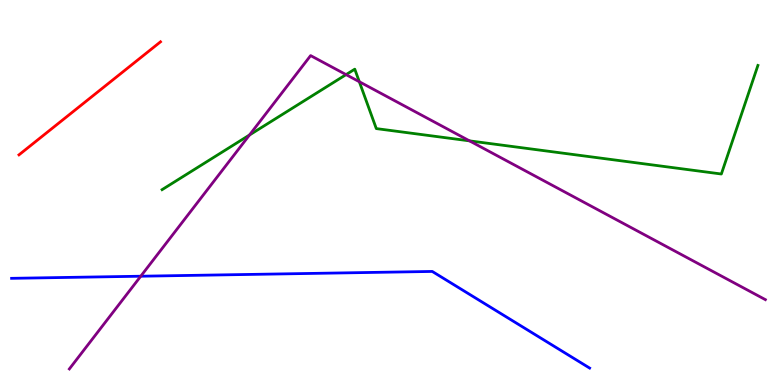[{'lines': ['blue', 'red'], 'intersections': []}, {'lines': ['green', 'red'], 'intersections': []}, {'lines': ['purple', 'red'], 'intersections': []}, {'lines': ['blue', 'green'], 'intersections': []}, {'lines': ['blue', 'purple'], 'intersections': [{'x': 1.82, 'y': 2.83}]}, {'lines': ['green', 'purple'], 'intersections': [{'x': 3.22, 'y': 6.49}, {'x': 4.47, 'y': 8.06}, {'x': 4.64, 'y': 7.88}, {'x': 6.06, 'y': 6.34}]}]